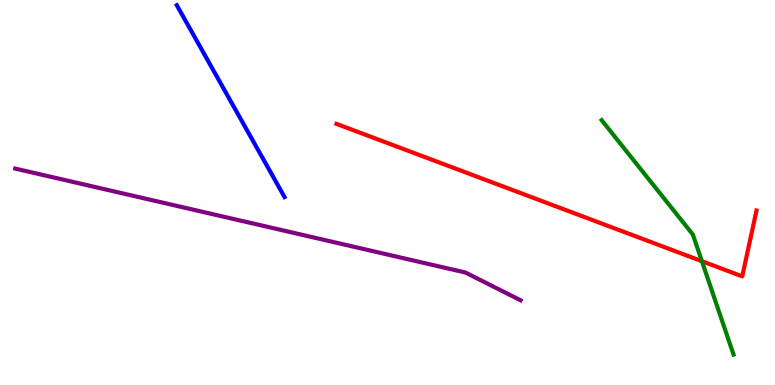[{'lines': ['blue', 'red'], 'intersections': []}, {'lines': ['green', 'red'], 'intersections': [{'x': 9.06, 'y': 3.22}]}, {'lines': ['purple', 'red'], 'intersections': []}, {'lines': ['blue', 'green'], 'intersections': []}, {'lines': ['blue', 'purple'], 'intersections': []}, {'lines': ['green', 'purple'], 'intersections': []}]